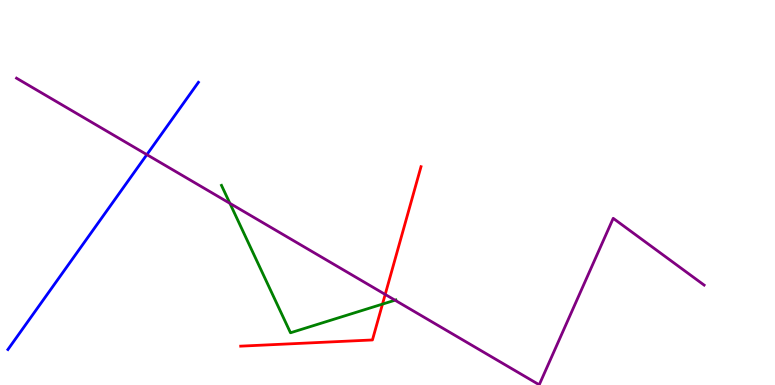[{'lines': ['blue', 'red'], 'intersections': []}, {'lines': ['green', 'red'], 'intersections': [{'x': 4.94, 'y': 2.1}]}, {'lines': ['purple', 'red'], 'intersections': [{'x': 4.97, 'y': 2.35}]}, {'lines': ['blue', 'green'], 'intersections': []}, {'lines': ['blue', 'purple'], 'intersections': [{'x': 1.89, 'y': 5.98}]}, {'lines': ['green', 'purple'], 'intersections': [{'x': 2.97, 'y': 4.72}, {'x': 5.1, 'y': 2.2}]}]